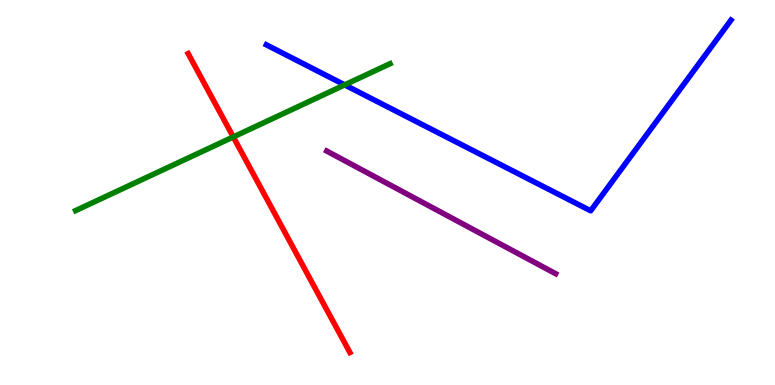[{'lines': ['blue', 'red'], 'intersections': []}, {'lines': ['green', 'red'], 'intersections': [{'x': 3.01, 'y': 6.44}]}, {'lines': ['purple', 'red'], 'intersections': []}, {'lines': ['blue', 'green'], 'intersections': [{'x': 4.45, 'y': 7.79}]}, {'lines': ['blue', 'purple'], 'intersections': []}, {'lines': ['green', 'purple'], 'intersections': []}]